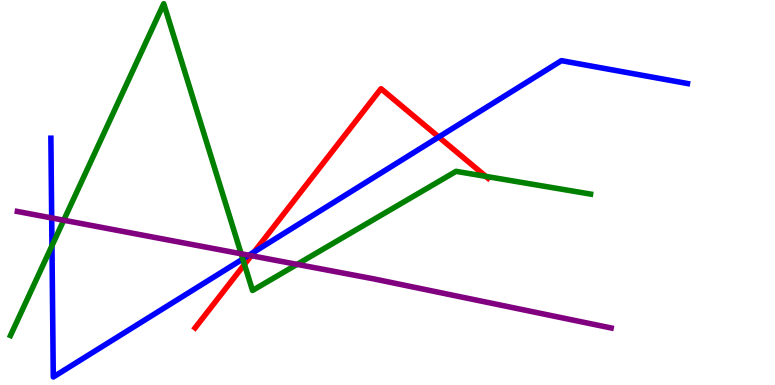[{'lines': ['blue', 'red'], 'intersections': [{'x': 3.28, 'y': 3.46}, {'x': 5.66, 'y': 6.44}]}, {'lines': ['green', 'red'], 'intersections': [{'x': 3.15, 'y': 3.13}, {'x': 6.27, 'y': 5.42}]}, {'lines': ['purple', 'red'], 'intersections': [{'x': 3.24, 'y': 3.36}]}, {'lines': ['blue', 'green'], 'intersections': [{'x': 0.671, 'y': 3.62}, {'x': 3.13, 'y': 3.27}]}, {'lines': ['blue', 'purple'], 'intersections': [{'x': 0.667, 'y': 4.34}, {'x': 3.21, 'y': 3.37}]}, {'lines': ['green', 'purple'], 'intersections': [{'x': 0.822, 'y': 4.28}, {'x': 3.11, 'y': 3.41}, {'x': 3.83, 'y': 3.13}]}]